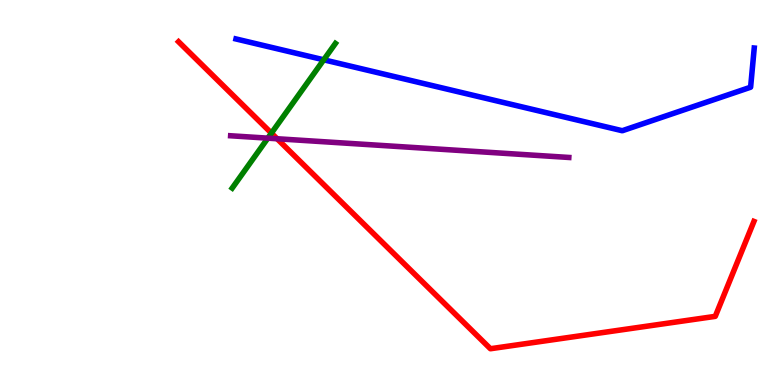[{'lines': ['blue', 'red'], 'intersections': []}, {'lines': ['green', 'red'], 'intersections': [{'x': 3.5, 'y': 6.54}]}, {'lines': ['purple', 'red'], 'intersections': [{'x': 3.58, 'y': 6.4}]}, {'lines': ['blue', 'green'], 'intersections': [{'x': 4.18, 'y': 8.45}]}, {'lines': ['blue', 'purple'], 'intersections': []}, {'lines': ['green', 'purple'], 'intersections': [{'x': 3.46, 'y': 6.41}]}]